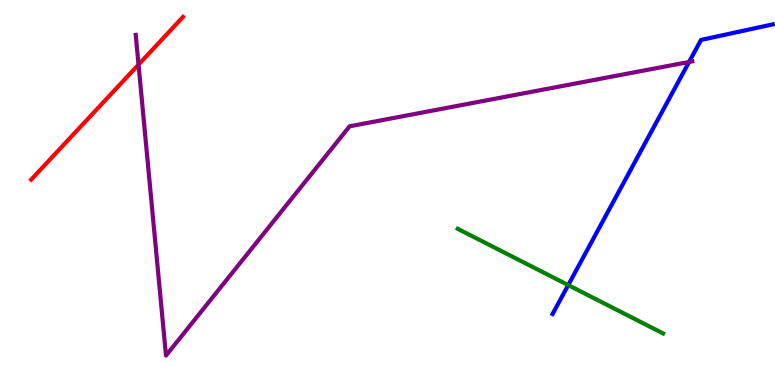[{'lines': ['blue', 'red'], 'intersections': []}, {'lines': ['green', 'red'], 'intersections': []}, {'lines': ['purple', 'red'], 'intersections': [{'x': 1.79, 'y': 8.32}]}, {'lines': ['blue', 'green'], 'intersections': [{'x': 7.33, 'y': 2.59}]}, {'lines': ['blue', 'purple'], 'intersections': [{'x': 8.89, 'y': 8.39}]}, {'lines': ['green', 'purple'], 'intersections': []}]